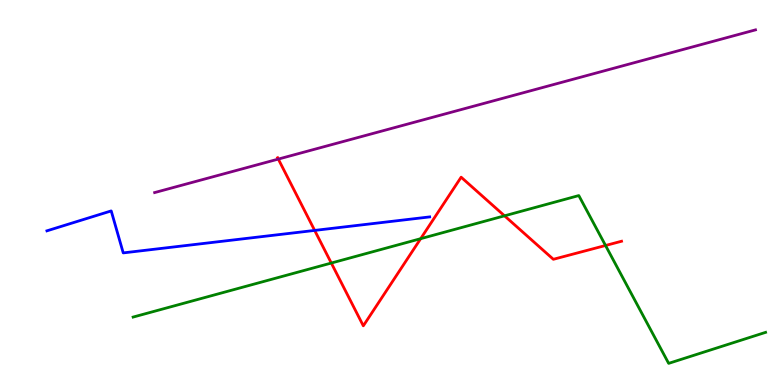[{'lines': ['blue', 'red'], 'intersections': [{'x': 4.06, 'y': 4.02}]}, {'lines': ['green', 'red'], 'intersections': [{'x': 4.27, 'y': 3.17}, {'x': 5.43, 'y': 3.8}, {'x': 6.51, 'y': 4.39}, {'x': 7.81, 'y': 3.62}]}, {'lines': ['purple', 'red'], 'intersections': [{'x': 3.59, 'y': 5.87}]}, {'lines': ['blue', 'green'], 'intersections': []}, {'lines': ['blue', 'purple'], 'intersections': []}, {'lines': ['green', 'purple'], 'intersections': []}]